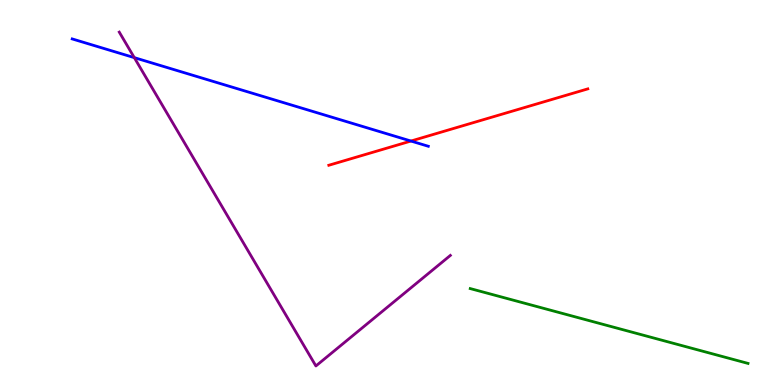[{'lines': ['blue', 'red'], 'intersections': [{'x': 5.3, 'y': 6.34}]}, {'lines': ['green', 'red'], 'intersections': []}, {'lines': ['purple', 'red'], 'intersections': []}, {'lines': ['blue', 'green'], 'intersections': []}, {'lines': ['blue', 'purple'], 'intersections': [{'x': 1.73, 'y': 8.5}]}, {'lines': ['green', 'purple'], 'intersections': []}]